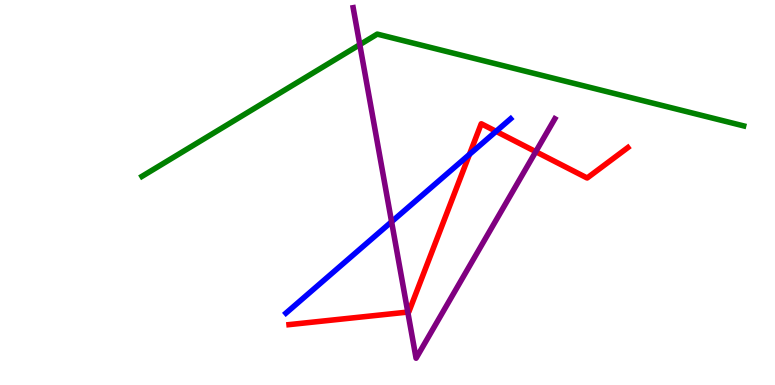[{'lines': ['blue', 'red'], 'intersections': [{'x': 6.06, 'y': 5.99}, {'x': 6.4, 'y': 6.59}]}, {'lines': ['green', 'red'], 'intersections': []}, {'lines': ['purple', 'red'], 'intersections': [{'x': 5.26, 'y': 1.89}, {'x': 6.91, 'y': 6.06}]}, {'lines': ['blue', 'green'], 'intersections': []}, {'lines': ['blue', 'purple'], 'intersections': [{'x': 5.05, 'y': 4.24}]}, {'lines': ['green', 'purple'], 'intersections': [{'x': 4.64, 'y': 8.84}]}]